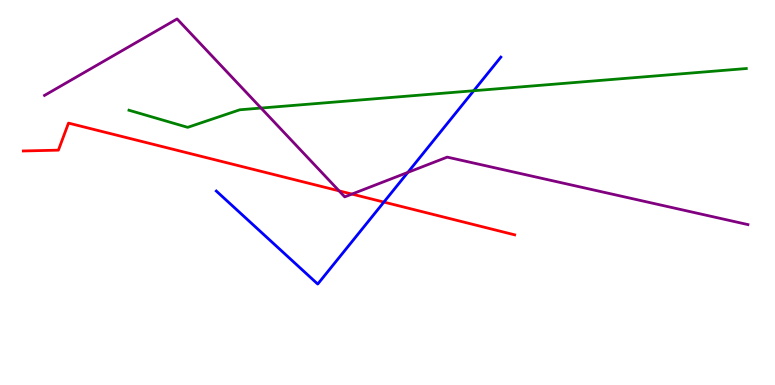[{'lines': ['blue', 'red'], 'intersections': [{'x': 4.95, 'y': 4.75}]}, {'lines': ['green', 'red'], 'intersections': []}, {'lines': ['purple', 'red'], 'intersections': [{'x': 4.38, 'y': 5.04}, {'x': 4.54, 'y': 4.96}]}, {'lines': ['blue', 'green'], 'intersections': [{'x': 6.11, 'y': 7.64}]}, {'lines': ['blue', 'purple'], 'intersections': [{'x': 5.26, 'y': 5.52}]}, {'lines': ['green', 'purple'], 'intersections': [{'x': 3.37, 'y': 7.19}]}]